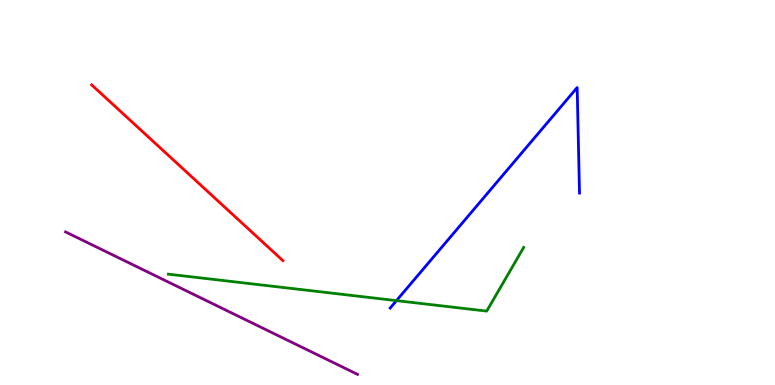[{'lines': ['blue', 'red'], 'intersections': []}, {'lines': ['green', 'red'], 'intersections': []}, {'lines': ['purple', 'red'], 'intersections': []}, {'lines': ['blue', 'green'], 'intersections': [{'x': 5.12, 'y': 2.19}]}, {'lines': ['blue', 'purple'], 'intersections': []}, {'lines': ['green', 'purple'], 'intersections': []}]